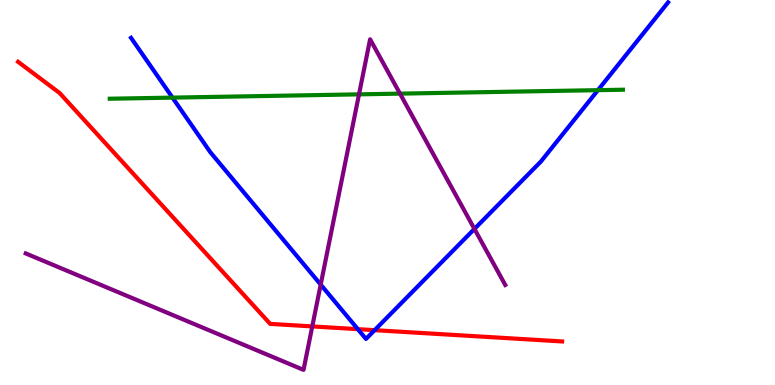[{'lines': ['blue', 'red'], 'intersections': [{'x': 4.62, 'y': 1.45}, {'x': 4.83, 'y': 1.42}]}, {'lines': ['green', 'red'], 'intersections': []}, {'lines': ['purple', 'red'], 'intersections': [{'x': 4.03, 'y': 1.52}]}, {'lines': ['blue', 'green'], 'intersections': [{'x': 2.23, 'y': 7.46}, {'x': 7.72, 'y': 7.66}]}, {'lines': ['blue', 'purple'], 'intersections': [{'x': 4.14, 'y': 2.61}, {'x': 6.12, 'y': 4.05}]}, {'lines': ['green', 'purple'], 'intersections': [{'x': 4.63, 'y': 7.55}, {'x': 5.16, 'y': 7.57}]}]